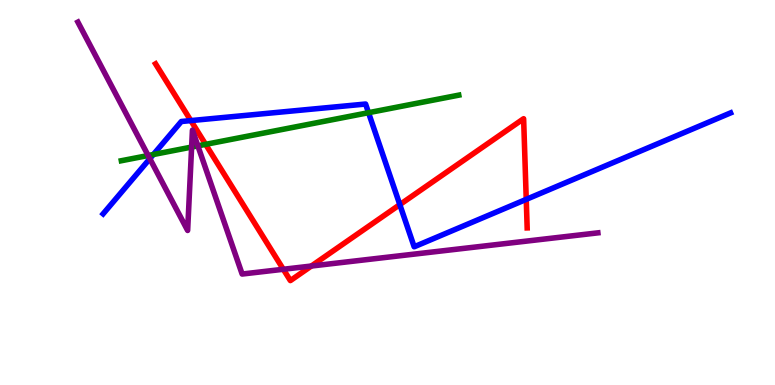[{'lines': ['blue', 'red'], 'intersections': [{'x': 2.46, 'y': 6.87}, {'x': 5.16, 'y': 4.68}, {'x': 6.79, 'y': 4.82}]}, {'lines': ['green', 'red'], 'intersections': [{'x': 2.65, 'y': 6.25}]}, {'lines': ['purple', 'red'], 'intersections': [{'x': 3.66, 'y': 3.01}, {'x': 4.02, 'y': 3.09}]}, {'lines': ['blue', 'green'], 'intersections': [{'x': 1.98, 'y': 5.99}, {'x': 4.76, 'y': 7.07}]}, {'lines': ['blue', 'purple'], 'intersections': [{'x': 1.93, 'y': 5.88}]}, {'lines': ['green', 'purple'], 'intersections': [{'x': 1.91, 'y': 5.96}, {'x': 2.47, 'y': 6.18}, {'x': 2.55, 'y': 6.21}]}]